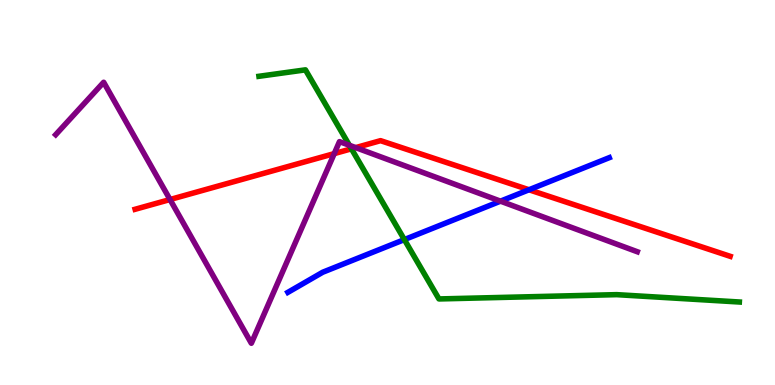[{'lines': ['blue', 'red'], 'intersections': [{'x': 6.83, 'y': 5.07}]}, {'lines': ['green', 'red'], 'intersections': [{'x': 4.53, 'y': 6.14}]}, {'lines': ['purple', 'red'], 'intersections': [{'x': 2.19, 'y': 4.82}, {'x': 4.31, 'y': 6.01}, {'x': 4.59, 'y': 6.17}]}, {'lines': ['blue', 'green'], 'intersections': [{'x': 5.22, 'y': 3.78}]}, {'lines': ['blue', 'purple'], 'intersections': [{'x': 6.46, 'y': 4.78}]}, {'lines': ['green', 'purple'], 'intersections': [{'x': 4.51, 'y': 6.23}]}]